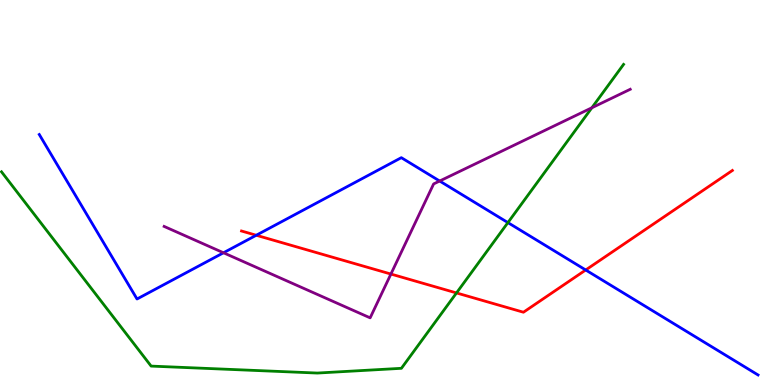[{'lines': ['blue', 'red'], 'intersections': [{'x': 3.31, 'y': 3.89}, {'x': 7.56, 'y': 2.99}]}, {'lines': ['green', 'red'], 'intersections': [{'x': 5.89, 'y': 2.39}]}, {'lines': ['purple', 'red'], 'intersections': [{'x': 5.04, 'y': 2.88}]}, {'lines': ['blue', 'green'], 'intersections': [{'x': 6.55, 'y': 4.22}]}, {'lines': ['blue', 'purple'], 'intersections': [{'x': 2.88, 'y': 3.43}, {'x': 5.67, 'y': 5.3}]}, {'lines': ['green', 'purple'], 'intersections': [{'x': 7.64, 'y': 7.2}]}]